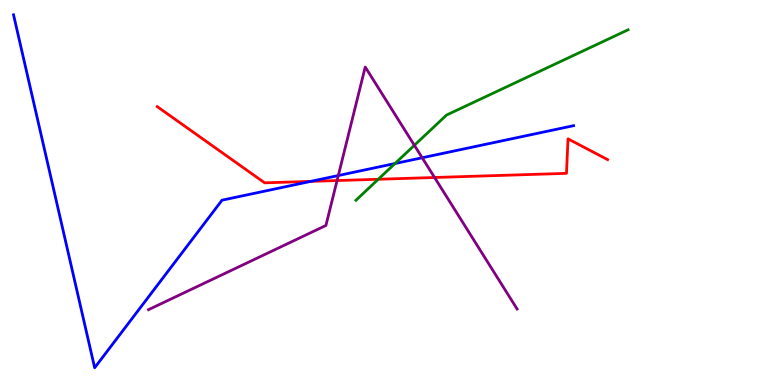[{'lines': ['blue', 'red'], 'intersections': [{'x': 4.01, 'y': 5.29}]}, {'lines': ['green', 'red'], 'intersections': [{'x': 4.88, 'y': 5.34}]}, {'lines': ['purple', 'red'], 'intersections': [{'x': 4.35, 'y': 5.31}, {'x': 5.61, 'y': 5.39}]}, {'lines': ['blue', 'green'], 'intersections': [{'x': 5.1, 'y': 5.75}]}, {'lines': ['blue', 'purple'], 'intersections': [{'x': 4.37, 'y': 5.44}, {'x': 5.45, 'y': 5.9}]}, {'lines': ['green', 'purple'], 'intersections': [{'x': 5.35, 'y': 6.23}]}]